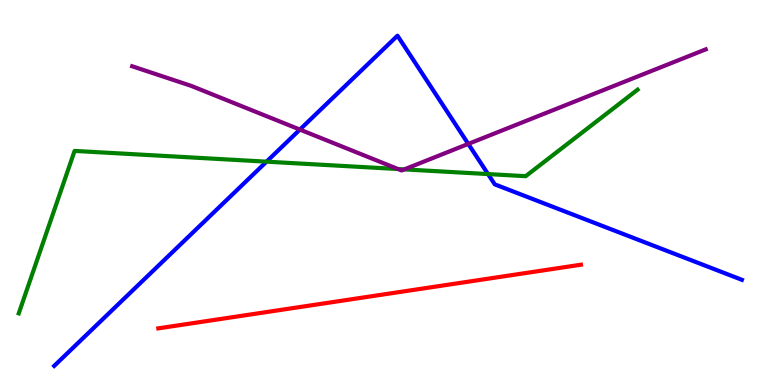[{'lines': ['blue', 'red'], 'intersections': []}, {'lines': ['green', 'red'], 'intersections': []}, {'lines': ['purple', 'red'], 'intersections': []}, {'lines': ['blue', 'green'], 'intersections': [{'x': 3.44, 'y': 5.8}, {'x': 6.3, 'y': 5.48}]}, {'lines': ['blue', 'purple'], 'intersections': [{'x': 3.87, 'y': 6.63}, {'x': 6.04, 'y': 6.26}]}, {'lines': ['green', 'purple'], 'intersections': [{'x': 5.14, 'y': 5.61}, {'x': 5.22, 'y': 5.6}]}]